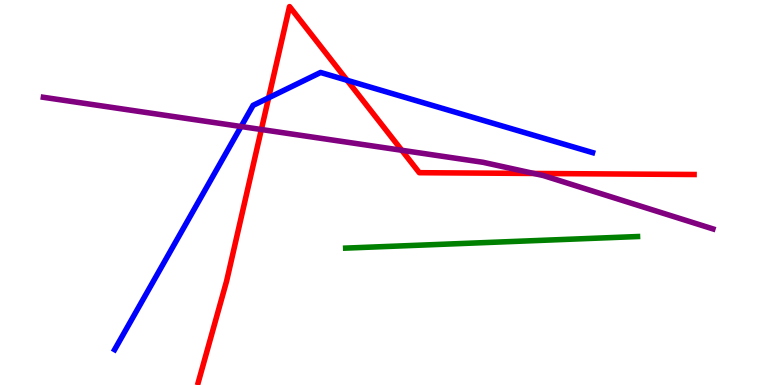[{'lines': ['blue', 'red'], 'intersections': [{'x': 3.47, 'y': 7.46}, {'x': 4.48, 'y': 7.91}]}, {'lines': ['green', 'red'], 'intersections': []}, {'lines': ['purple', 'red'], 'intersections': [{'x': 3.37, 'y': 6.64}, {'x': 5.18, 'y': 6.1}, {'x': 6.89, 'y': 5.49}]}, {'lines': ['blue', 'green'], 'intersections': []}, {'lines': ['blue', 'purple'], 'intersections': [{'x': 3.11, 'y': 6.71}]}, {'lines': ['green', 'purple'], 'intersections': []}]